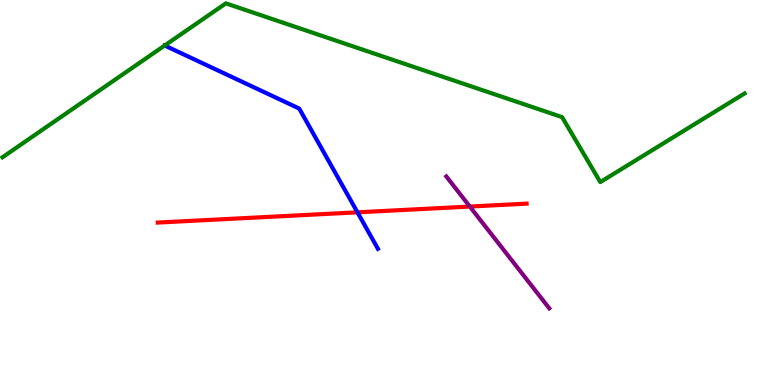[{'lines': ['blue', 'red'], 'intersections': [{'x': 4.61, 'y': 4.49}]}, {'lines': ['green', 'red'], 'intersections': []}, {'lines': ['purple', 'red'], 'intersections': [{'x': 6.06, 'y': 4.64}]}, {'lines': ['blue', 'green'], 'intersections': [{'x': 2.13, 'y': 8.82}]}, {'lines': ['blue', 'purple'], 'intersections': []}, {'lines': ['green', 'purple'], 'intersections': []}]